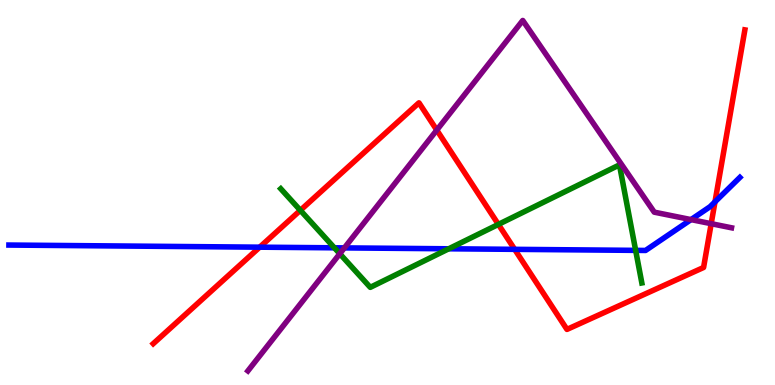[{'lines': ['blue', 'red'], 'intersections': [{'x': 3.35, 'y': 3.58}, {'x': 6.64, 'y': 3.52}, {'x': 9.23, 'y': 4.76}]}, {'lines': ['green', 'red'], 'intersections': [{'x': 3.88, 'y': 4.54}, {'x': 6.43, 'y': 4.17}]}, {'lines': ['purple', 'red'], 'intersections': [{'x': 5.64, 'y': 6.62}, {'x': 9.18, 'y': 4.19}]}, {'lines': ['blue', 'green'], 'intersections': [{'x': 4.31, 'y': 3.56}, {'x': 5.79, 'y': 3.54}, {'x': 8.2, 'y': 3.5}]}, {'lines': ['blue', 'purple'], 'intersections': [{'x': 4.44, 'y': 3.56}, {'x': 8.92, 'y': 4.3}]}, {'lines': ['green', 'purple'], 'intersections': [{'x': 4.38, 'y': 3.41}]}]